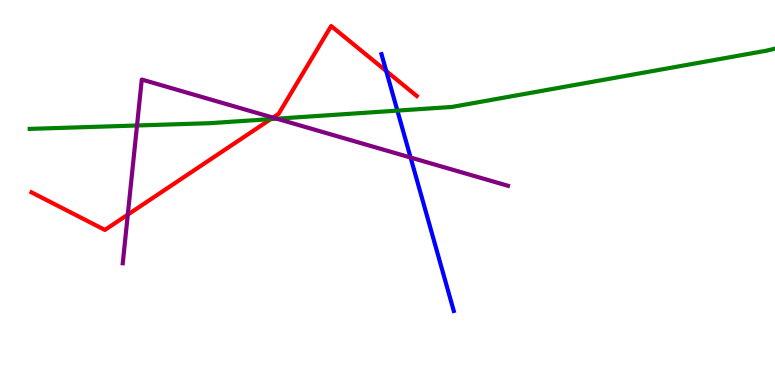[{'lines': ['blue', 'red'], 'intersections': [{'x': 4.98, 'y': 8.15}]}, {'lines': ['green', 'red'], 'intersections': [{'x': 3.49, 'y': 6.91}]}, {'lines': ['purple', 'red'], 'intersections': [{'x': 1.65, 'y': 4.43}, {'x': 3.52, 'y': 6.95}]}, {'lines': ['blue', 'green'], 'intersections': [{'x': 5.13, 'y': 7.13}]}, {'lines': ['blue', 'purple'], 'intersections': [{'x': 5.3, 'y': 5.91}]}, {'lines': ['green', 'purple'], 'intersections': [{'x': 1.77, 'y': 6.74}, {'x': 3.57, 'y': 6.92}]}]